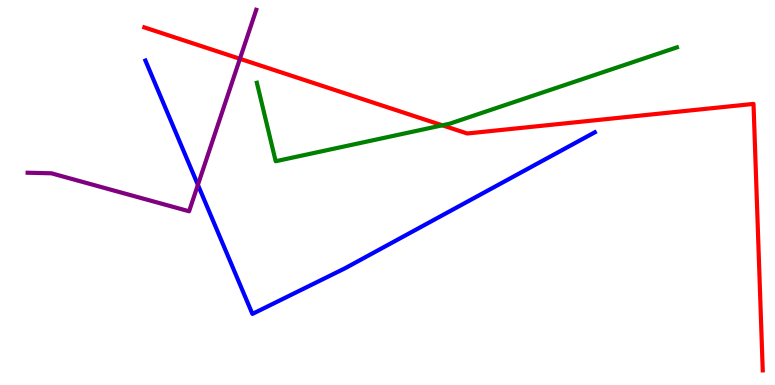[{'lines': ['blue', 'red'], 'intersections': []}, {'lines': ['green', 'red'], 'intersections': [{'x': 5.71, 'y': 6.75}]}, {'lines': ['purple', 'red'], 'intersections': [{'x': 3.1, 'y': 8.47}]}, {'lines': ['blue', 'green'], 'intersections': []}, {'lines': ['blue', 'purple'], 'intersections': [{'x': 2.55, 'y': 5.2}]}, {'lines': ['green', 'purple'], 'intersections': []}]